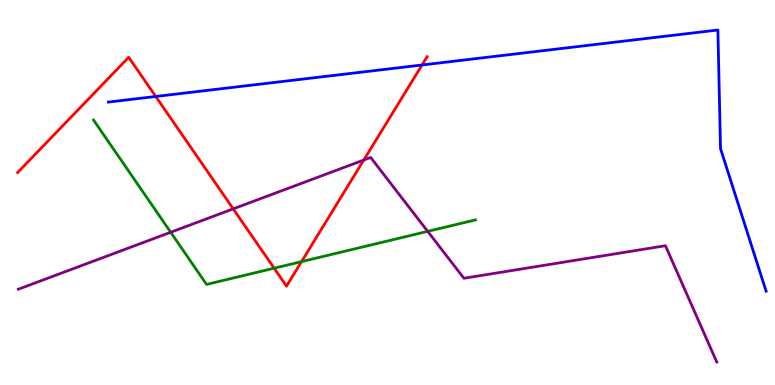[{'lines': ['blue', 'red'], 'intersections': [{'x': 2.01, 'y': 7.49}, {'x': 5.45, 'y': 8.31}]}, {'lines': ['green', 'red'], 'intersections': [{'x': 3.54, 'y': 3.03}, {'x': 3.89, 'y': 3.2}]}, {'lines': ['purple', 'red'], 'intersections': [{'x': 3.01, 'y': 4.57}, {'x': 4.69, 'y': 5.84}]}, {'lines': ['blue', 'green'], 'intersections': []}, {'lines': ['blue', 'purple'], 'intersections': []}, {'lines': ['green', 'purple'], 'intersections': [{'x': 2.2, 'y': 3.97}, {'x': 5.52, 'y': 3.99}]}]